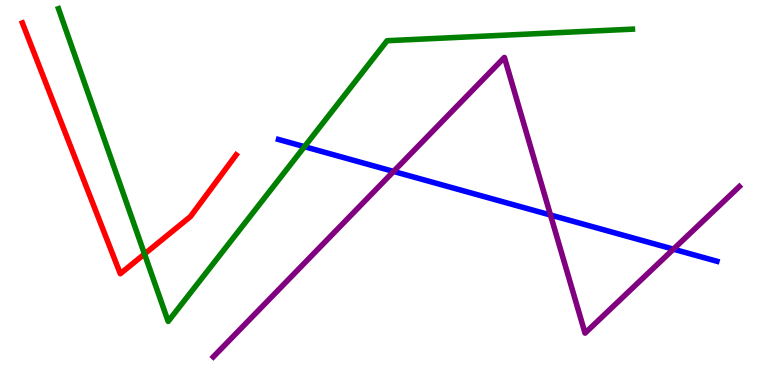[{'lines': ['blue', 'red'], 'intersections': []}, {'lines': ['green', 'red'], 'intersections': [{'x': 1.86, 'y': 3.4}]}, {'lines': ['purple', 'red'], 'intersections': []}, {'lines': ['blue', 'green'], 'intersections': [{'x': 3.93, 'y': 6.19}]}, {'lines': ['blue', 'purple'], 'intersections': [{'x': 5.08, 'y': 5.55}, {'x': 7.1, 'y': 4.41}, {'x': 8.69, 'y': 3.53}]}, {'lines': ['green', 'purple'], 'intersections': []}]